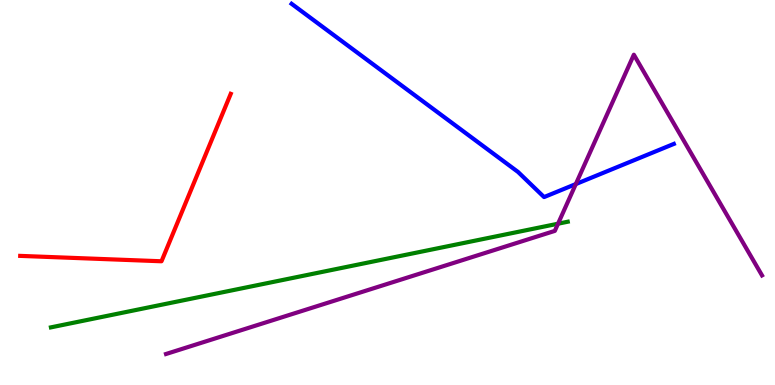[{'lines': ['blue', 'red'], 'intersections': []}, {'lines': ['green', 'red'], 'intersections': []}, {'lines': ['purple', 'red'], 'intersections': []}, {'lines': ['blue', 'green'], 'intersections': []}, {'lines': ['blue', 'purple'], 'intersections': [{'x': 7.43, 'y': 5.22}]}, {'lines': ['green', 'purple'], 'intersections': [{'x': 7.2, 'y': 4.19}]}]